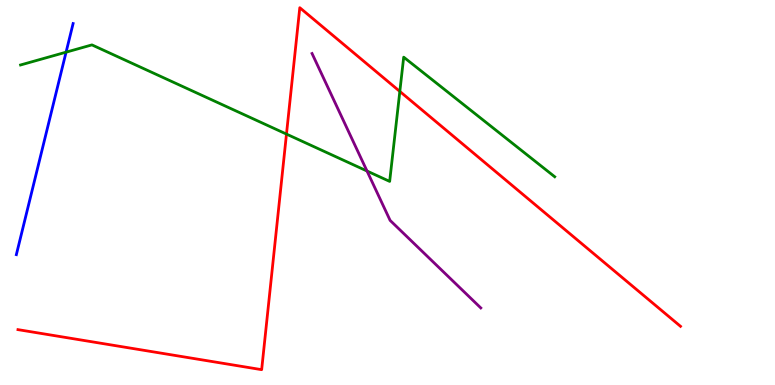[{'lines': ['blue', 'red'], 'intersections': []}, {'lines': ['green', 'red'], 'intersections': [{'x': 3.7, 'y': 6.52}, {'x': 5.16, 'y': 7.63}]}, {'lines': ['purple', 'red'], 'intersections': []}, {'lines': ['blue', 'green'], 'intersections': [{'x': 0.853, 'y': 8.65}]}, {'lines': ['blue', 'purple'], 'intersections': []}, {'lines': ['green', 'purple'], 'intersections': [{'x': 4.74, 'y': 5.56}]}]